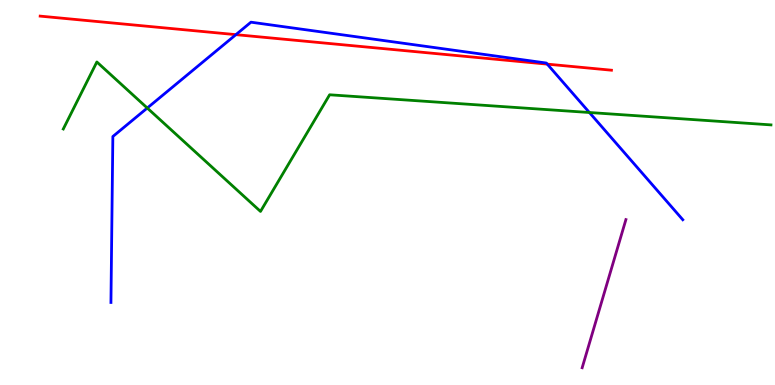[{'lines': ['blue', 'red'], 'intersections': [{'x': 3.04, 'y': 9.1}, {'x': 7.06, 'y': 8.33}]}, {'lines': ['green', 'red'], 'intersections': []}, {'lines': ['purple', 'red'], 'intersections': []}, {'lines': ['blue', 'green'], 'intersections': [{'x': 1.9, 'y': 7.19}, {'x': 7.61, 'y': 7.08}]}, {'lines': ['blue', 'purple'], 'intersections': []}, {'lines': ['green', 'purple'], 'intersections': []}]